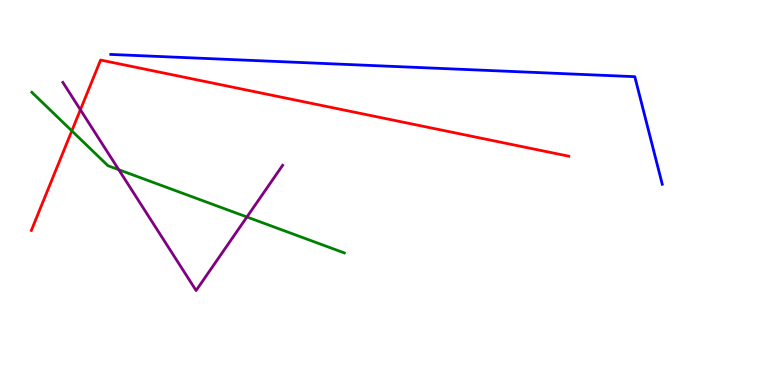[{'lines': ['blue', 'red'], 'intersections': []}, {'lines': ['green', 'red'], 'intersections': [{'x': 0.927, 'y': 6.6}]}, {'lines': ['purple', 'red'], 'intersections': [{'x': 1.04, 'y': 7.15}]}, {'lines': ['blue', 'green'], 'intersections': []}, {'lines': ['blue', 'purple'], 'intersections': []}, {'lines': ['green', 'purple'], 'intersections': [{'x': 1.53, 'y': 5.59}, {'x': 3.19, 'y': 4.36}]}]